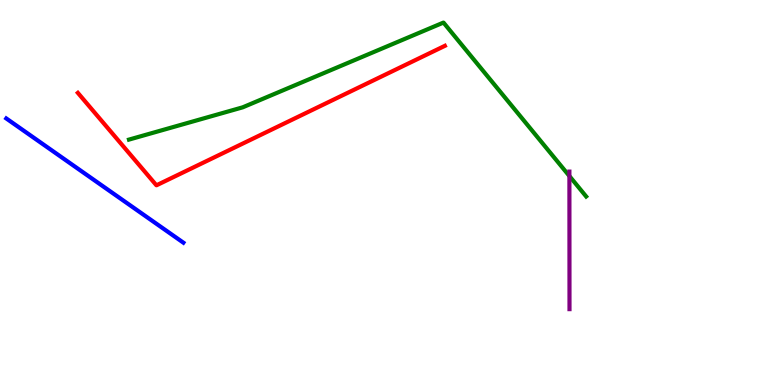[{'lines': ['blue', 'red'], 'intersections': []}, {'lines': ['green', 'red'], 'intersections': []}, {'lines': ['purple', 'red'], 'intersections': []}, {'lines': ['blue', 'green'], 'intersections': []}, {'lines': ['blue', 'purple'], 'intersections': []}, {'lines': ['green', 'purple'], 'intersections': [{'x': 7.35, 'y': 5.43}]}]